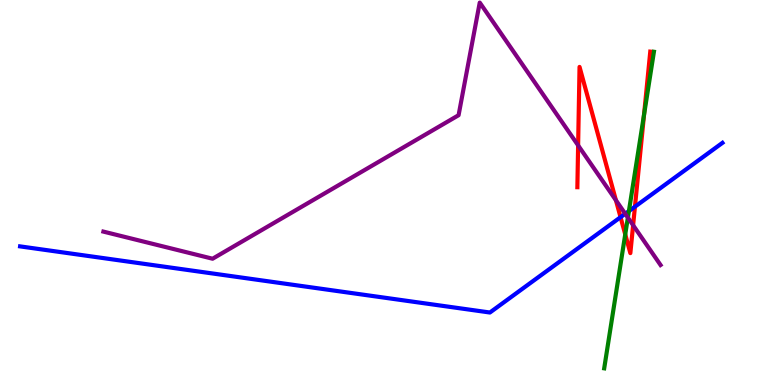[{'lines': ['blue', 'red'], 'intersections': [{'x': 8.01, 'y': 4.36}, {'x': 8.19, 'y': 4.63}]}, {'lines': ['green', 'red'], 'intersections': [{'x': 8.07, 'y': 3.91}, {'x': 8.31, 'y': 7.02}]}, {'lines': ['purple', 'red'], 'intersections': [{'x': 7.46, 'y': 6.22}, {'x': 7.95, 'y': 4.8}, {'x': 8.17, 'y': 4.15}]}, {'lines': ['blue', 'green'], 'intersections': [{'x': 8.11, 'y': 4.52}]}, {'lines': ['blue', 'purple'], 'intersections': [{'x': 8.07, 'y': 4.45}]}, {'lines': ['green', 'purple'], 'intersections': [{'x': 8.1, 'y': 4.35}]}]